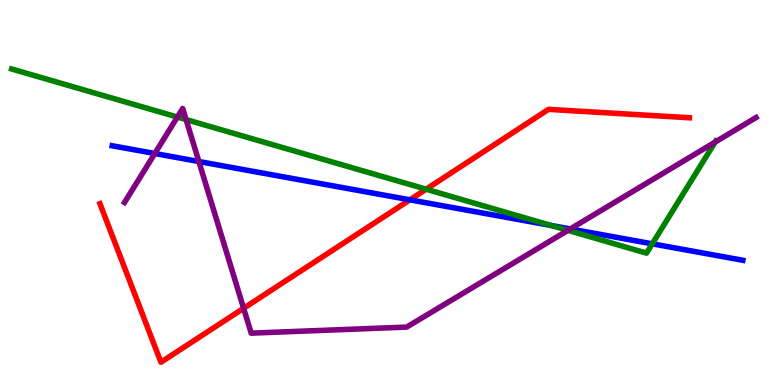[{'lines': ['blue', 'red'], 'intersections': [{'x': 5.29, 'y': 4.81}]}, {'lines': ['green', 'red'], 'intersections': [{'x': 5.5, 'y': 5.09}]}, {'lines': ['purple', 'red'], 'intersections': [{'x': 3.14, 'y': 1.99}]}, {'lines': ['blue', 'green'], 'intersections': [{'x': 7.11, 'y': 4.14}, {'x': 8.42, 'y': 3.67}]}, {'lines': ['blue', 'purple'], 'intersections': [{'x': 2.0, 'y': 6.01}, {'x': 2.57, 'y': 5.8}, {'x': 7.36, 'y': 4.05}]}, {'lines': ['green', 'purple'], 'intersections': [{'x': 2.29, 'y': 6.96}, {'x': 2.4, 'y': 6.89}, {'x': 7.33, 'y': 4.02}, {'x': 9.23, 'y': 6.31}]}]